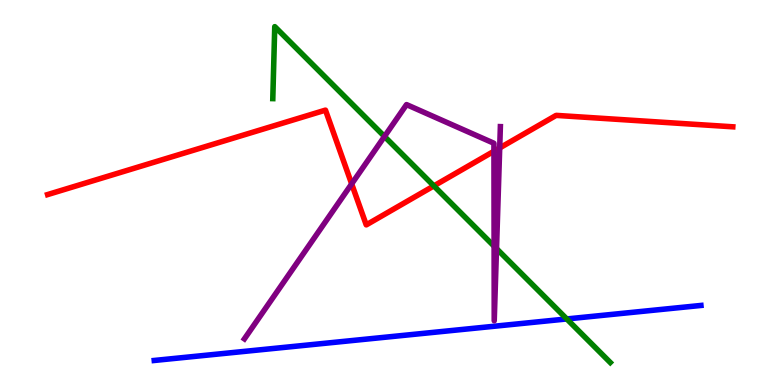[{'lines': ['blue', 'red'], 'intersections': []}, {'lines': ['green', 'red'], 'intersections': [{'x': 5.6, 'y': 5.17}]}, {'lines': ['purple', 'red'], 'intersections': [{'x': 4.54, 'y': 5.22}, {'x': 6.37, 'y': 6.07}, {'x': 6.45, 'y': 6.16}]}, {'lines': ['blue', 'green'], 'intersections': [{'x': 7.31, 'y': 1.72}]}, {'lines': ['blue', 'purple'], 'intersections': []}, {'lines': ['green', 'purple'], 'intersections': [{'x': 4.96, 'y': 6.46}, {'x': 6.38, 'y': 3.61}, {'x': 6.41, 'y': 3.54}]}]